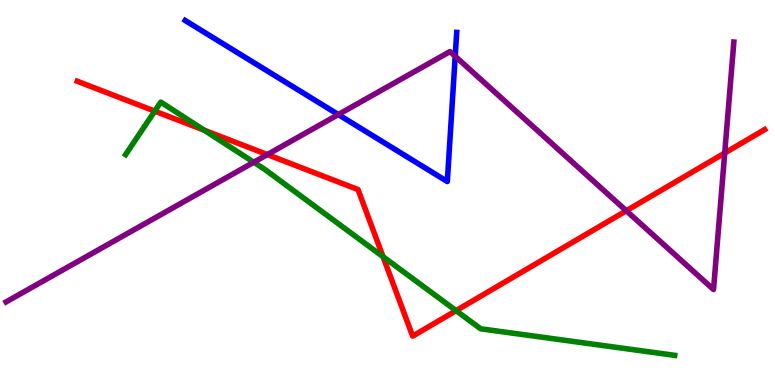[{'lines': ['blue', 'red'], 'intersections': []}, {'lines': ['green', 'red'], 'intersections': [{'x': 2.0, 'y': 7.11}, {'x': 2.64, 'y': 6.62}, {'x': 4.94, 'y': 3.33}, {'x': 5.88, 'y': 1.93}]}, {'lines': ['purple', 'red'], 'intersections': [{'x': 3.45, 'y': 5.99}, {'x': 8.08, 'y': 4.53}, {'x': 9.35, 'y': 6.03}]}, {'lines': ['blue', 'green'], 'intersections': []}, {'lines': ['blue', 'purple'], 'intersections': [{'x': 4.37, 'y': 7.02}, {'x': 5.87, 'y': 8.54}]}, {'lines': ['green', 'purple'], 'intersections': [{'x': 3.27, 'y': 5.79}]}]